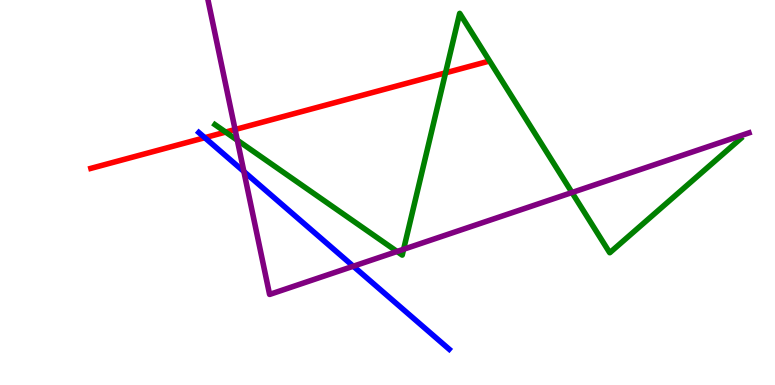[{'lines': ['blue', 'red'], 'intersections': [{'x': 2.64, 'y': 6.42}]}, {'lines': ['green', 'red'], 'intersections': [{'x': 2.91, 'y': 6.57}, {'x': 5.75, 'y': 8.11}]}, {'lines': ['purple', 'red'], 'intersections': [{'x': 3.03, 'y': 6.64}]}, {'lines': ['blue', 'green'], 'intersections': []}, {'lines': ['blue', 'purple'], 'intersections': [{'x': 3.15, 'y': 5.55}, {'x': 4.56, 'y': 3.09}]}, {'lines': ['green', 'purple'], 'intersections': [{'x': 3.06, 'y': 6.36}, {'x': 5.12, 'y': 3.47}, {'x': 5.21, 'y': 3.53}, {'x': 7.38, 'y': 5.0}]}]